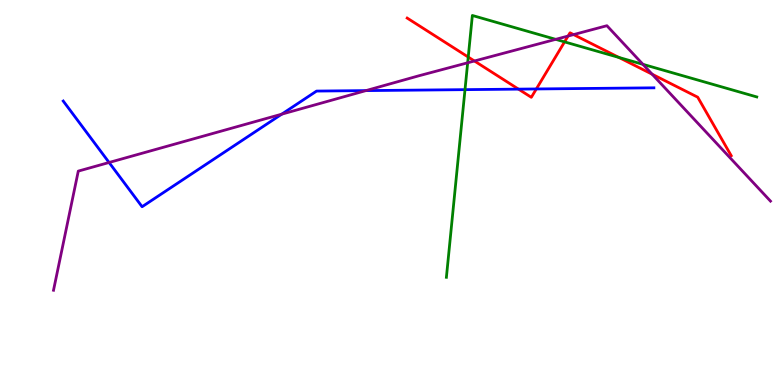[{'lines': ['blue', 'red'], 'intersections': [{'x': 6.69, 'y': 7.68}, {'x': 6.92, 'y': 7.69}]}, {'lines': ['green', 'red'], 'intersections': [{'x': 6.04, 'y': 8.52}, {'x': 7.28, 'y': 8.91}, {'x': 7.99, 'y': 8.51}]}, {'lines': ['purple', 'red'], 'intersections': [{'x': 6.12, 'y': 8.42}, {'x': 7.33, 'y': 9.06}, {'x': 7.4, 'y': 9.1}, {'x': 8.41, 'y': 8.07}]}, {'lines': ['blue', 'green'], 'intersections': [{'x': 6.0, 'y': 7.67}]}, {'lines': ['blue', 'purple'], 'intersections': [{'x': 1.41, 'y': 5.78}, {'x': 3.64, 'y': 7.03}, {'x': 4.72, 'y': 7.65}]}, {'lines': ['green', 'purple'], 'intersections': [{'x': 6.03, 'y': 8.37}, {'x': 7.17, 'y': 8.98}, {'x': 8.3, 'y': 8.33}]}]